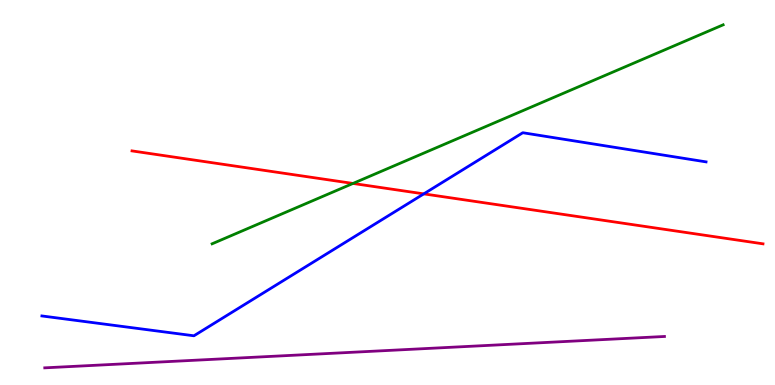[{'lines': ['blue', 'red'], 'intersections': [{'x': 5.47, 'y': 4.96}]}, {'lines': ['green', 'red'], 'intersections': [{'x': 4.55, 'y': 5.24}]}, {'lines': ['purple', 'red'], 'intersections': []}, {'lines': ['blue', 'green'], 'intersections': []}, {'lines': ['blue', 'purple'], 'intersections': []}, {'lines': ['green', 'purple'], 'intersections': []}]